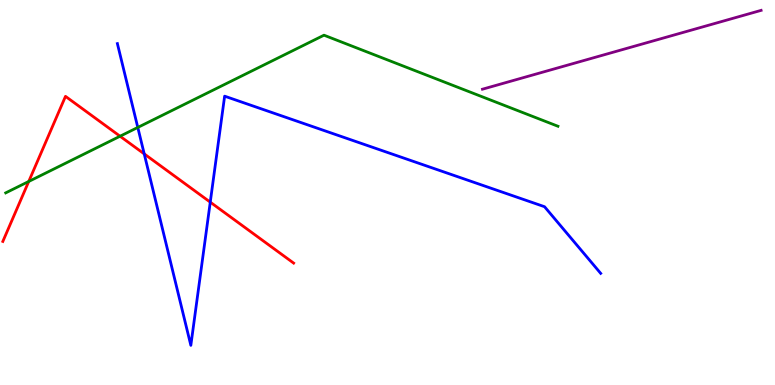[{'lines': ['blue', 'red'], 'intersections': [{'x': 1.86, 'y': 6.0}, {'x': 2.71, 'y': 4.75}]}, {'lines': ['green', 'red'], 'intersections': [{'x': 0.371, 'y': 5.29}, {'x': 1.55, 'y': 6.46}]}, {'lines': ['purple', 'red'], 'intersections': []}, {'lines': ['blue', 'green'], 'intersections': [{'x': 1.78, 'y': 6.69}]}, {'lines': ['blue', 'purple'], 'intersections': []}, {'lines': ['green', 'purple'], 'intersections': []}]